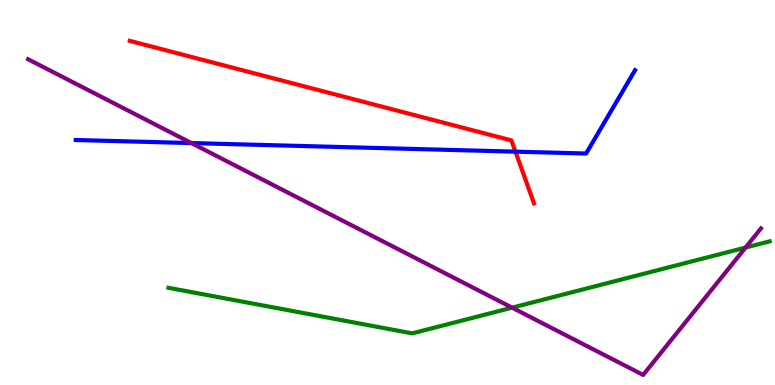[{'lines': ['blue', 'red'], 'intersections': [{'x': 6.65, 'y': 6.06}]}, {'lines': ['green', 'red'], 'intersections': []}, {'lines': ['purple', 'red'], 'intersections': []}, {'lines': ['blue', 'green'], 'intersections': []}, {'lines': ['blue', 'purple'], 'intersections': [{'x': 2.47, 'y': 6.28}]}, {'lines': ['green', 'purple'], 'intersections': [{'x': 6.61, 'y': 2.01}, {'x': 9.62, 'y': 3.57}]}]